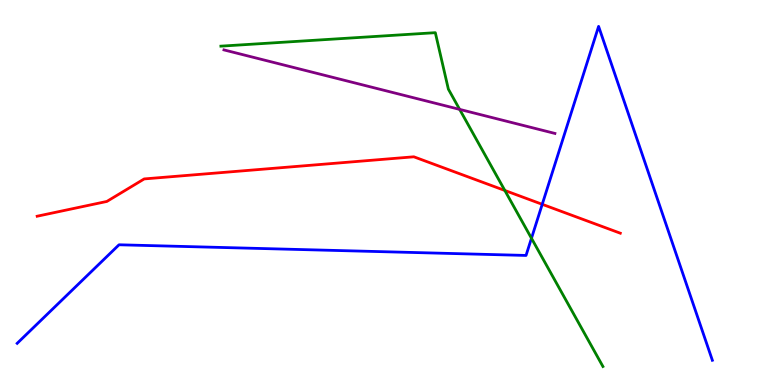[{'lines': ['blue', 'red'], 'intersections': [{'x': 7.0, 'y': 4.69}]}, {'lines': ['green', 'red'], 'intersections': [{'x': 6.51, 'y': 5.05}]}, {'lines': ['purple', 'red'], 'intersections': []}, {'lines': ['blue', 'green'], 'intersections': [{'x': 6.86, 'y': 3.81}]}, {'lines': ['blue', 'purple'], 'intersections': []}, {'lines': ['green', 'purple'], 'intersections': [{'x': 5.93, 'y': 7.16}]}]